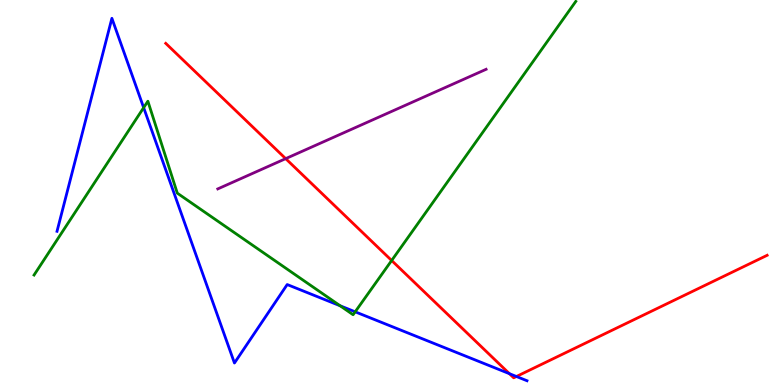[{'lines': ['blue', 'red'], 'intersections': [{'x': 6.57, 'y': 0.294}, {'x': 6.66, 'y': 0.221}]}, {'lines': ['green', 'red'], 'intersections': [{'x': 5.05, 'y': 3.23}]}, {'lines': ['purple', 'red'], 'intersections': [{'x': 3.69, 'y': 5.88}]}, {'lines': ['blue', 'green'], 'intersections': [{'x': 1.85, 'y': 7.2}, {'x': 4.39, 'y': 2.06}, {'x': 4.58, 'y': 1.9}]}, {'lines': ['blue', 'purple'], 'intersections': []}, {'lines': ['green', 'purple'], 'intersections': []}]